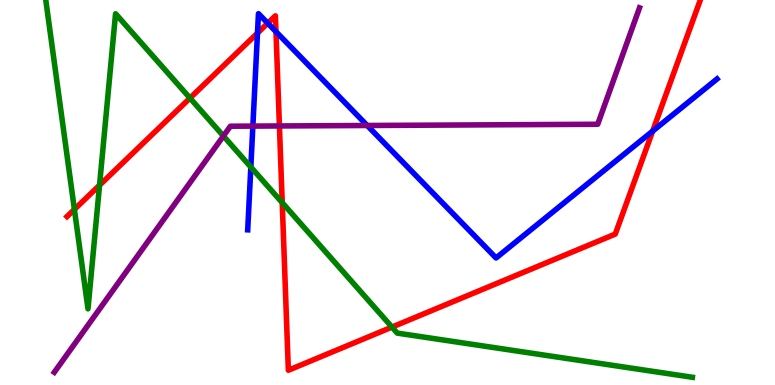[{'lines': ['blue', 'red'], 'intersections': [{'x': 3.32, 'y': 9.14}, {'x': 3.45, 'y': 9.4}, {'x': 3.56, 'y': 9.18}, {'x': 8.42, 'y': 6.6}]}, {'lines': ['green', 'red'], 'intersections': [{'x': 0.96, 'y': 4.56}, {'x': 1.28, 'y': 5.19}, {'x': 2.45, 'y': 7.45}, {'x': 3.64, 'y': 4.74}, {'x': 5.06, 'y': 1.5}]}, {'lines': ['purple', 'red'], 'intersections': [{'x': 3.61, 'y': 6.73}]}, {'lines': ['blue', 'green'], 'intersections': [{'x': 3.24, 'y': 5.66}]}, {'lines': ['blue', 'purple'], 'intersections': [{'x': 3.26, 'y': 6.72}, {'x': 4.74, 'y': 6.74}]}, {'lines': ['green', 'purple'], 'intersections': [{'x': 2.88, 'y': 6.47}]}]